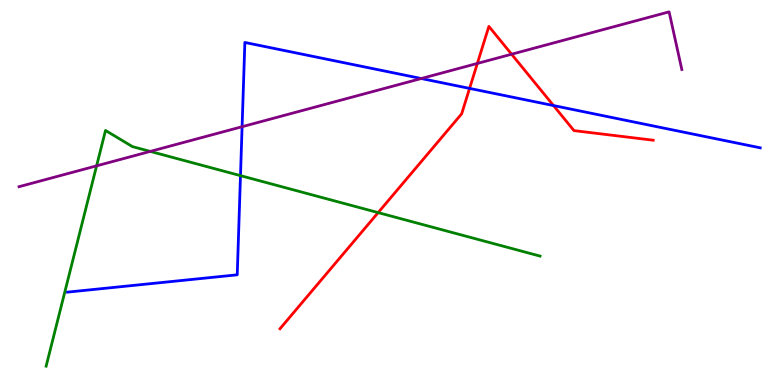[{'lines': ['blue', 'red'], 'intersections': [{'x': 6.06, 'y': 7.7}, {'x': 7.14, 'y': 7.26}]}, {'lines': ['green', 'red'], 'intersections': [{'x': 4.88, 'y': 4.48}]}, {'lines': ['purple', 'red'], 'intersections': [{'x': 6.16, 'y': 8.35}, {'x': 6.6, 'y': 8.59}]}, {'lines': ['blue', 'green'], 'intersections': [{'x': 3.1, 'y': 5.44}]}, {'lines': ['blue', 'purple'], 'intersections': [{'x': 3.12, 'y': 6.71}, {'x': 5.44, 'y': 7.96}]}, {'lines': ['green', 'purple'], 'intersections': [{'x': 1.25, 'y': 5.69}, {'x': 1.94, 'y': 6.07}]}]